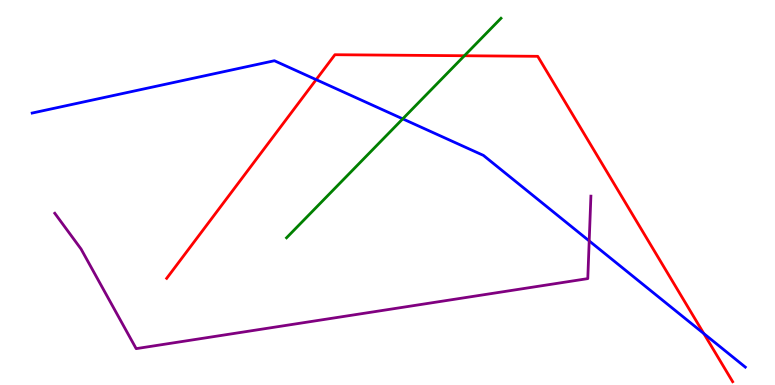[{'lines': ['blue', 'red'], 'intersections': [{'x': 4.08, 'y': 7.93}, {'x': 9.08, 'y': 1.34}]}, {'lines': ['green', 'red'], 'intersections': [{'x': 5.99, 'y': 8.55}]}, {'lines': ['purple', 'red'], 'intersections': []}, {'lines': ['blue', 'green'], 'intersections': [{'x': 5.2, 'y': 6.91}]}, {'lines': ['blue', 'purple'], 'intersections': [{'x': 7.6, 'y': 3.74}]}, {'lines': ['green', 'purple'], 'intersections': []}]